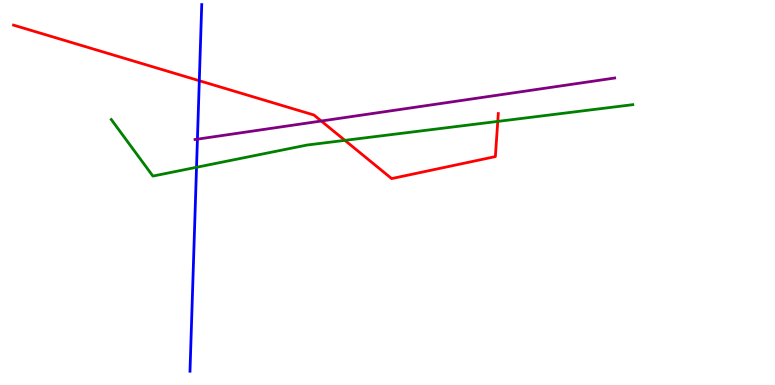[{'lines': ['blue', 'red'], 'intersections': [{'x': 2.57, 'y': 7.9}]}, {'lines': ['green', 'red'], 'intersections': [{'x': 4.45, 'y': 6.35}, {'x': 6.42, 'y': 6.85}]}, {'lines': ['purple', 'red'], 'intersections': [{'x': 4.15, 'y': 6.86}]}, {'lines': ['blue', 'green'], 'intersections': [{'x': 2.54, 'y': 5.65}]}, {'lines': ['blue', 'purple'], 'intersections': [{'x': 2.55, 'y': 6.39}]}, {'lines': ['green', 'purple'], 'intersections': []}]